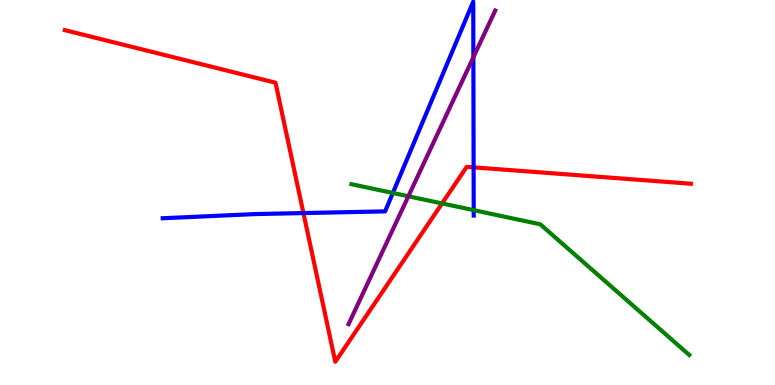[{'lines': ['blue', 'red'], 'intersections': [{'x': 3.92, 'y': 4.47}, {'x': 6.11, 'y': 5.65}]}, {'lines': ['green', 'red'], 'intersections': [{'x': 5.7, 'y': 4.72}]}, {'lines': ['purple', 'red'], 'intersections': []}, {'lines': ['blue', 'green'], 'intersections': [{'x': 5.07, 'y': 4.99}, {'x': 6.11, 'y': 4.54}]}, {'lines': ['blue', 'purple'], 'intersections': [{'x': 6.11, 'y': 8.51}]}, {'lines': ['green', 'purple'], 'intersections': [{'x': 5.27, 'y': 4.9}]}]